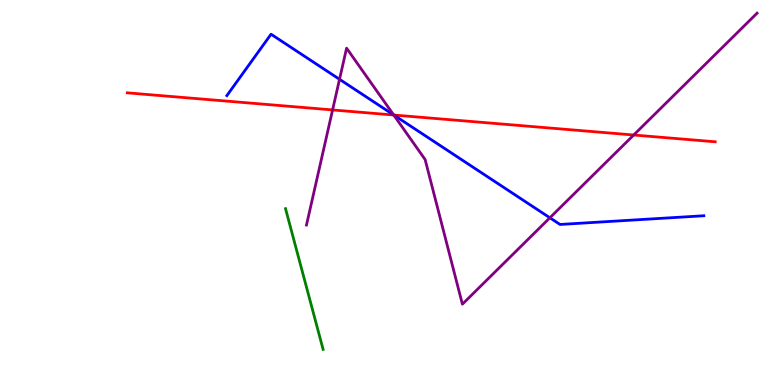[{'lines': ['blue', 'red'], 'intersections': [{'x': 5.08, 'y': 7.01}]}, {'lines': ['green', 'red'], 'intersections': []}, {'lines': ['purple', 'red'], 'intersections': [{'x': 4.29, 'y': 7.14}, {'x': 5.08, 'y': 7.01}, {'x': 8.18, 'y': 6.49}]}, {'lines': ['blue', 'green'], 'intersections': []}, {'lines': ['blue', 'purple'], 'intersections': [{'x': 4.38, 'y': 7.94}, {'x': 5.08, 'y': 7.01}, {'x': 7.1, 'y': 4.34}]}, {'lines': ['green', 'purple'], 'intersections': []}]